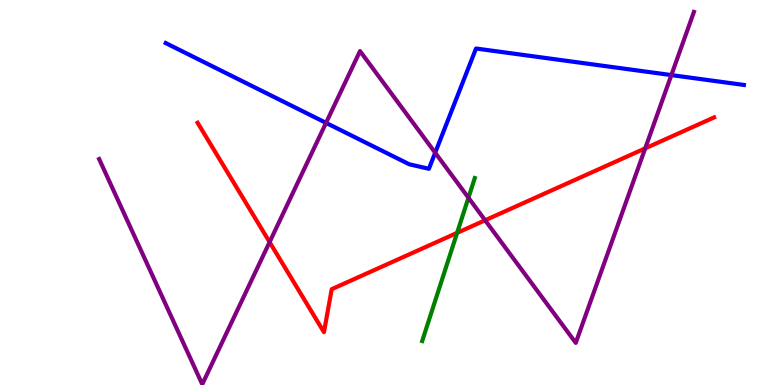[{'lines': ['blue', 'red'], 'intersections': []}, {'lines': ['green', 'red'], 'intersections': [{'x': 5.9, 'y': 3.95}]}, {'lines': ['purple', 'red'], 'intersections': [{'x': 3.48, 'y': 3.71}, {'x': 6.26, 'y': 4.28}, {'x': 8.33, 'y': 6.15}]}, {'lines': ['blue', 'green'], 'intersections': []}, {'lines': ['blue', 'purple'], 'intersections': [{'x': 4.21, 'y': 6.81}, {'x': 5.62, 'y': 6.03}, {'x': 8.66, 'y': 8.05}]}, {'lines': ['green', 'purple'], 'intersections': [{'x': 6.04, 'y': 4.86}]}]